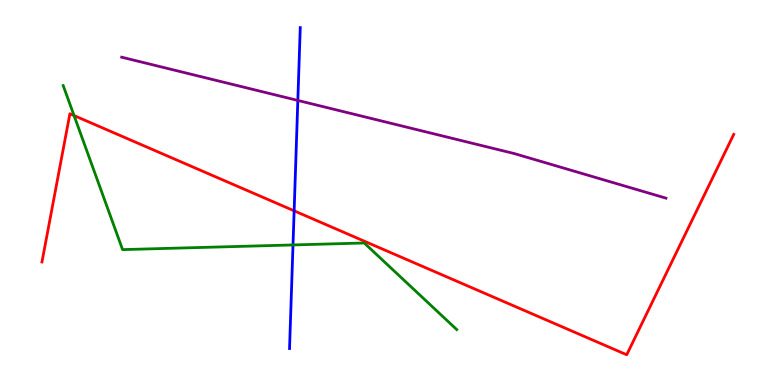[{'lines': ['blue', 'red'], 'intersections': [{'x': 3.8, 'y': 4.52}]}, {'lines': ['green', 'red'], 'intersections': [{'x': 0.955, 'y': 7.0}]}, {'lines': ['purple', 'red'], 'intersections': []}, {'lines': ['blue', 'green'], 'intersections': [{'x': 3.78, 'y': 3.64}]}, {'lines': ['blue', 'purple'], 'intersections': [{'x': 3.84, 'y': 7.39}]}, {'lines': ['green', 'purple'], 'intersections': []}]